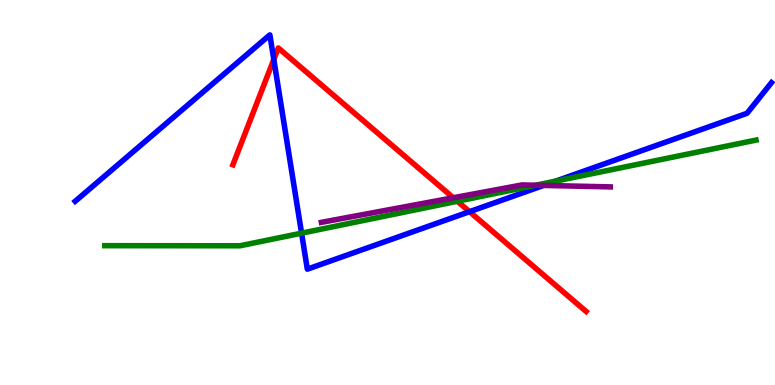[{'lines': ['blue', 'red'], 'intersections': [{'x': 3.53, 'y': 8.45}, {'x': 6.06, 'y': 4.5}]}, {'lines': ['green', 'red'], 'intersections': [{'x': 5.9, 'y': 4.77}]}, {'lines': ['purple', 'red'], 'intersections': [{'x': 5.85, 'y': 4.86}]}, {'lines': ['blue', 'green'], 'intersections': [{'x': 3.89, 'y': 3.94}, {'x': 7.17, 'y': 5.3}]}, {'lines': ['blue', 'purple'], 'intersections': [{'x': 7.01, 'y': 5.18}]}, {'lines': ['green', 'purple'], 'intersections': [{'x': 6.91, 'y': 5.19}]}]